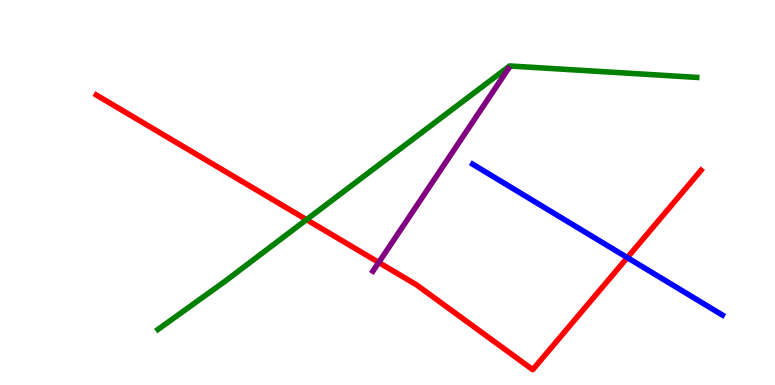[{'lines': ['blue', 'red'], 'intersections': [{'x': 8.09, 'y': 3.31}]}, {'lines': ['green', 'red'], 'intersections': [{'x': 3.96, 'y': 4.3}]}, {'lines': ['purple', 'red'], 'intersections': [{'x': 4.89, 'y': 3.18}]}, {'lines': ['blue', 'green'], 'intersections': []}, {'lines': ['blue', 'purple'], 'intersections': []}, {'lines': ['green', 'purple'], 'intersections': []}]